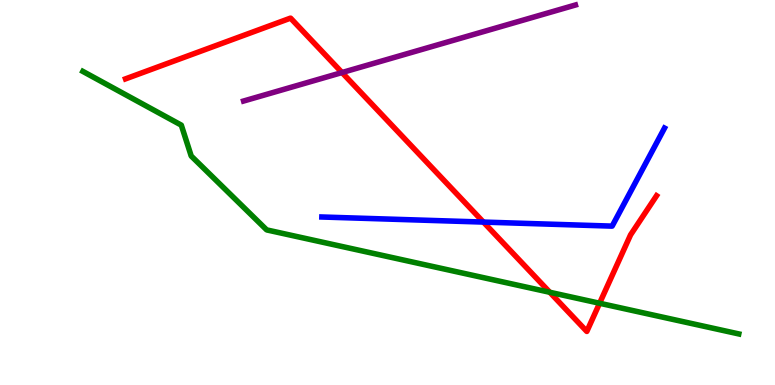[{'lines': ['blue', 'red'], 'intersections': [{'x': 6.24, 'y': 4.23}]}, {'lines': ['green', 'red'], 'intersections': [{'x': 7.09, 'y': 2.41}, {'x': 7.74, 'y': 2.12}]}, {'lines': ['purple', 'red'], 'intersections': [{'x': 4.41, 'y': 8.12}]}, {'lines': ['blue', 'green'], 'intersections': []}, {'lines': ['blue', 'purple'], 'intersections': []}, {'lines': ['green', 'purple'], 'intersections': []}]